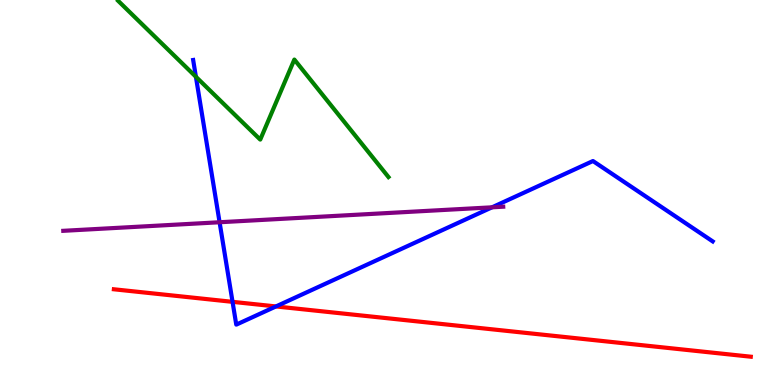[{'lines': ['blue', 'red'], 'intersections': [{'x': 3.0, 'y': 2.16}, {'x': 3.56, 'y': 2.04}]}, {'lines': ['green', 'red'], 'intersections': []}, {'lines': ['purple', 'red'], 'intersections': []}, {'lines': ['blue', 'green'], 'intersections': [{'x': 2.53, 'y': 8.01}]}, {'lines': ['blue', 'purple'], 'intersections': [{'x': 2.83, 'y': 4.23}, {'x': 6.35, 'y': 4.62}]}, {'lines': ['green', 'purple'], 'intersections': []}]